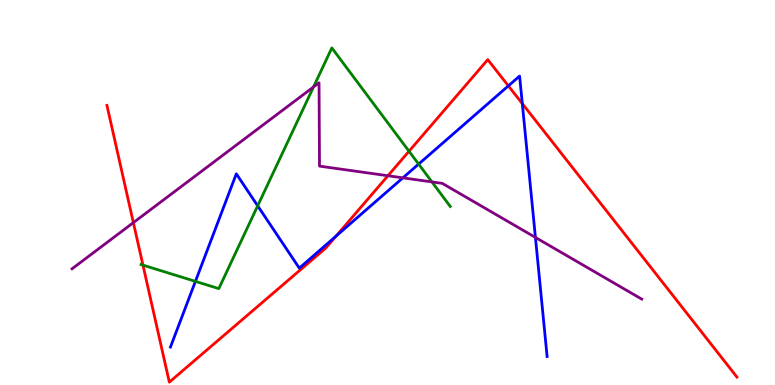[{'lines': ['blue', 'red'], 'intersections': [{'x': 4.34, 'y': 3.87}, {'x': 6.56, 'y': 7.77}, {'x': 6.74, 'y': 7.31}]}, {'lines': ['green', 'red'], 'intersections': [{'x': 1.84, 'y': 3.11}, {'x': 5.28, 'y': 6.07}]}, {'lines': ['purple', 'red'], 'intersections': [{'x': 1.72, 'y': 4.22}, {'x': 5.01, 'y': 5.44}]}, {'lines': ['blue', 'green'], 'intersections': [{'x': 2.52, 'y': 2.69}, {'x': 3.33, 'y': 4.65}, {'x': 5.4, 'y': 5.74}]}, {'lines': ['blue', 'purple'], 'intersections': [{'x': 5.2, 'y': 5.38}, {'x': 6.91, 'y': 3.83}]}, {'lines': ['green', 'purple'], 'intersections': [{'x': 4.05, 'y': 7.74}, {'x': 5.57, 'y': 5.27}]}]